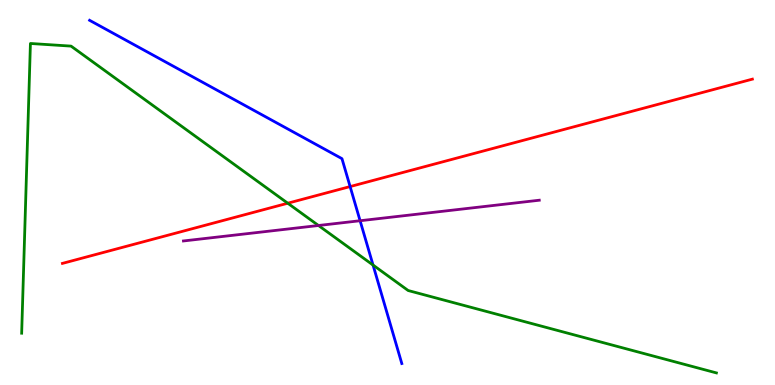[{'lines': ['blue', 'red'], 'intersections': [{'x': 4.52, 'y': 5.15}]}, {'lines': ['green', 'red'], 'intersections': [{'x': 3.71, 'y': 4.72}]}, {'lines': ['purple', 'red'], 'intersections': []}, {'lines': ['blue', 'green'], 'intersections': [{'x': 4.81, 'y': 3.12}]}, {'lines': ['blue', 'purple'], 'intersections': [{'x': 4.65, 'y': 4.27}]}, {'lines': ['green', 'purple'], 'intersections': [{'x': 4.11, 'y': 4.14}]}]